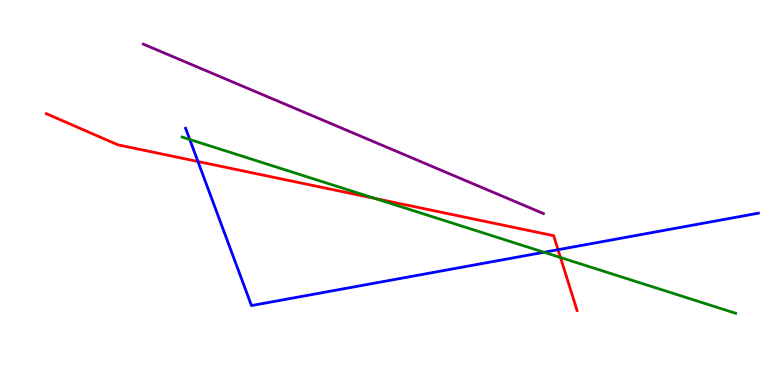[{'lines': ['blue', 'red'], 'intersections': [{'x': 2.55, 'y': 5.8}, {'x': 7.2, 'y': 3.51}]}, {'lines': ['green', 'red'], 'intersections': [{'x': 4.84, 'y': 4.85}, {'x': 7.23, 'y': 3.31}]}, {'lines': ['purple', 'red'], 'intersections': []}, {'lines': ['blue', 'green'], 'intersections': [{'x': 2.45, 'y': 6.38}, {'x': 7.02, 'y': 3.45}]}, {'lines': ['blue', 'purple'], 'intersections': []}, {'lines': ['green', 'purple'], 'intersections': []}]